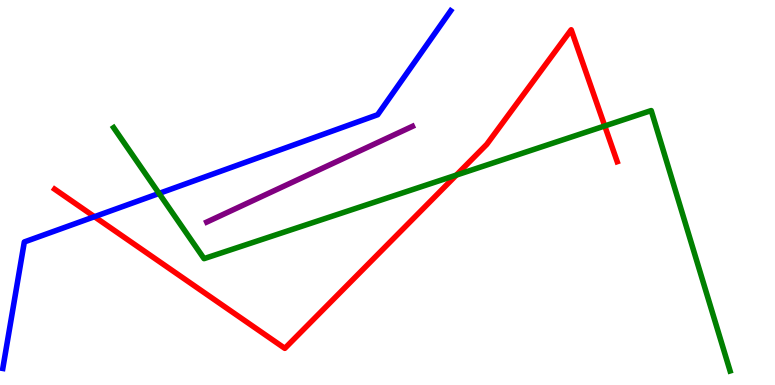[{'lines': ['blue', 'red'], 'intersections': [{'x': 1.22, 'y': 4.37}]}, {'lines': ['green', 'red'], 'intersections': [{'x': 5.89, 'y': 5.45}, {'x': 7.8, 'y': 6.73}]}, {'lines': ['purple', 'red'], 'intersections': []}, {'lines': ['blue', 'green'], 'intersections': [{'x': 2.05, 'y': 4.98}]}, {'lines': ['blue', 'purple'], 'intersections': []}, {'lines': ['green', 'purple'], 'intersections': []}]